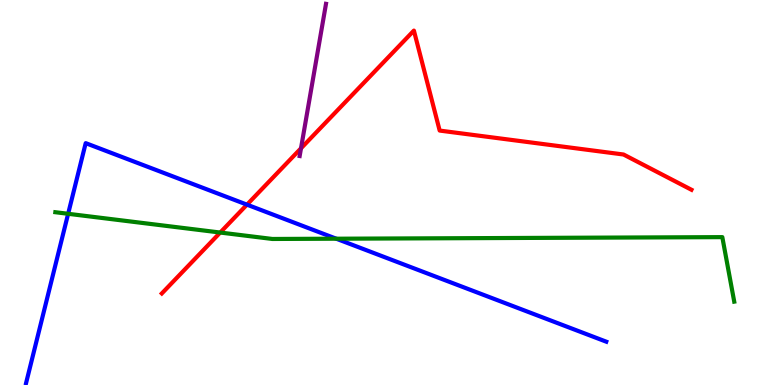[{'lines': ['blue', 'red'], 'intersections': [{'x': 3.19, 'y': 4.68}]}, {'lines': ['green', 'red'], 'intersections': [{'x': 2.84, 'y': 3.96}]}, {'lines': ['purple', 'red'], 'intersections': [{'x': 3.88, 'y': 6.15}]}, {'lines': ['blue', 'green'], 'intersections': [{'x': 0.879, 'y': 4.45}, {'x': 4.34, 'y': 3.8}]}, {'lines': ['blue', 'purple'], 'intersections': []}, {'lines': ['green', 'purple'], 'intersections': []}]